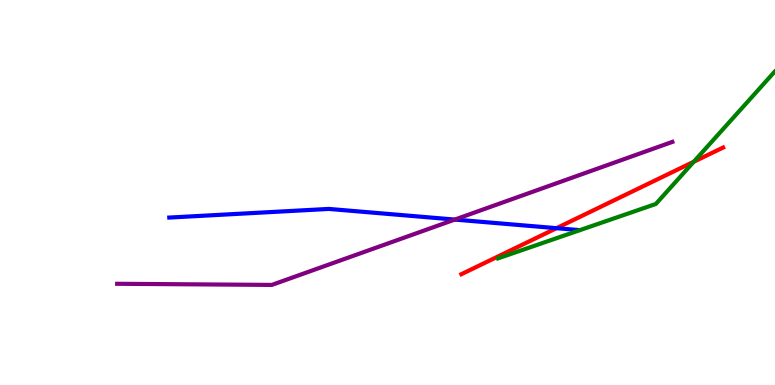[{'lines': ['blue', 'red'], 'intersections': [{'x': 7.18, 'y': 4.07}]}, {'lines': ['green', 'red'], 'intersections': [{'x': 8.95, 'y': 5.8}]}, {'lines': ['purple', 'red'], 'intersections': []}, {'lines': ['blue', 'green'], 'intersections': []}, {'lines': ['blue', 'purple'], 'intersections': [{'x': 5.87, 'y': 4.3}]}, {'lines': ['green', 'purple'], 'intersections': []}]